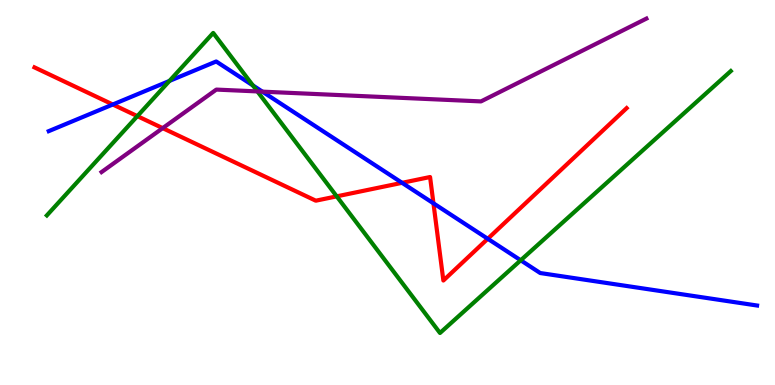[{'lines': ['blue', 'red'], 'intersections': [{'x': 1.46, 'y': 7.29}, {'x': 5.19, 'y': 5.25}, {'x': 5.59, 'y': 4.72}, {'x': 6.29, 'y': 3.8}]}, {'lines': ['green', 'red'], 'intersections': [{'x': 1.77, 'y': 6.98}, {'x': 4.34, 'y': 4.9}]}, {'lines': ['purple', 'red'], 'intersections': [{'x': 2.1, 'y': 6.67}]}, {'lines': ['blue', 'green'], 'intersections': [{'x': 2.19, 'y': 7.9}, {'x': 3.26, 'y': 7.78}, {'x': 6.72, 'y': 3.24}]}, {'lines': ['blue', 'purple'], 'intersections': [{'x': 3.39, 'y': 7.62}]}, {'lines': ['green', 'purple'], 'intersections': [{'x': 3.32, 'y': 7.63}]}]